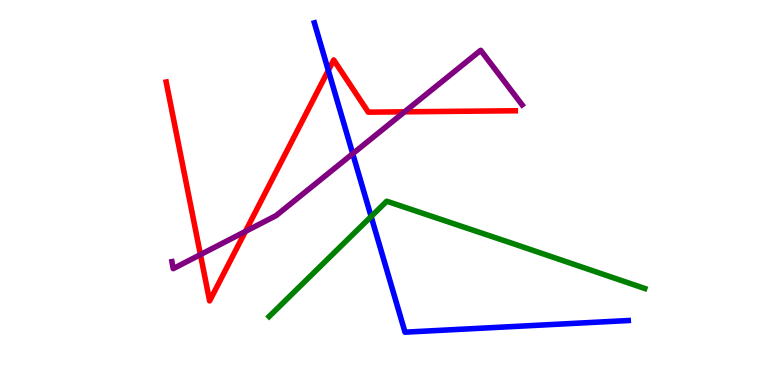[{'lines': ['blue', 'red'], 'intersections': [{'x': 4.24, 'y': 8.17}]}, {'lines': ['green', 'red'], 'intersections': []}, {'lines': ['purple', 'red'], 'intersections': [{'x': 2.59, 'y': 3.39}, {'x': 3.17, 'y': 3.99}, {'x': 5.22, 'y': 7.1}]}, {'lines': ['blue', 'green'], 'intersections': [{'x': 4.79, 'y': 4.38}]}, {'lines': ['blue', 'purple'], 'intersections': [{'x': 4.55, 'y': 6.01}]}, {'lines': ['green', 'purple'], 'intersections': []}]